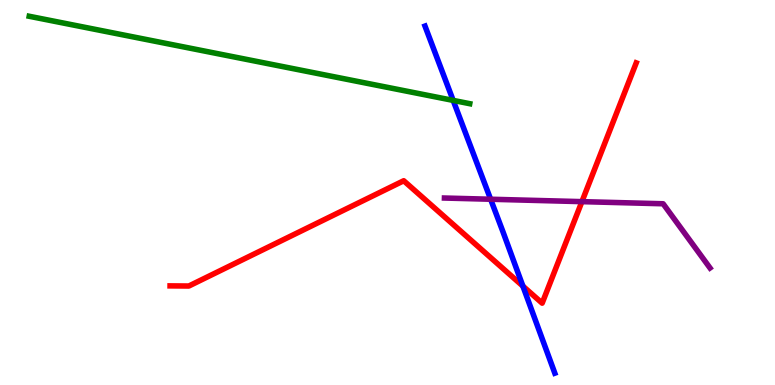[{'lines': ['blue', 'red'], 'intersections': [{'x': 6.75, 'y': 2.57}]}, {'lines': ['green', 'red'], 'intersections': []}, {'lines': ['purple', 'red'], 'intersections': [{'x': 7.51, 'y': 4.76}]}, {'lines': ['blue', 'green'], 'intersections': [{'x': 5.85, 'y': 7.39}]}, {'lines': ['blue', 'purple'], 'intersections': [{'x': 6.33, 'y': 4.82}]}, {'lines': ['green', 'purple'], 'intersections': []}]